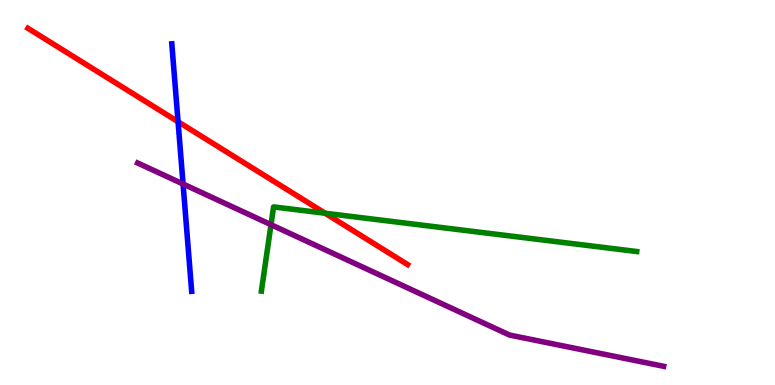[{'lines': ['blue', 'red'], 'intersections': [{'x': 2.3, 'y': 6.84}]}, {'lines': ['green', 'red'], 'intersections': [{'x': 4.2, 'y': 4.46}]}, {'lines': ['purple', 'red'], 'intersections': []}, {'lines': ['blue', 'green'], 'intersections': []}, {'lines': ['blue', 'purple'], 'intersections': [{'x': 2.36, 'y': 5.22}]}, {'lines': ['green', 'purple'], 'intersections': [{'x': 3.5, 'y': 4.16}]}]